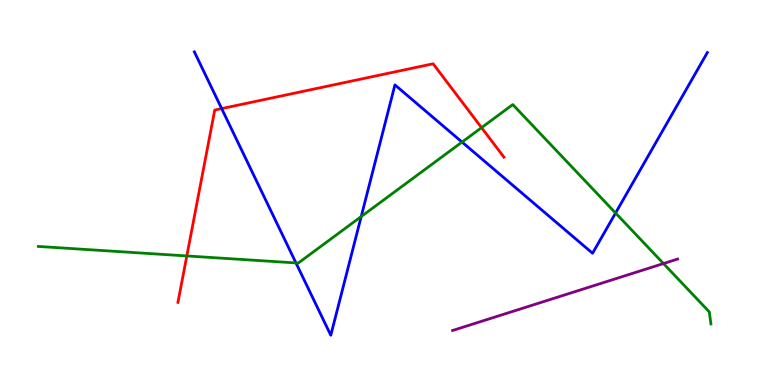[{'lines': ['blue', 'red'], 'intersections': [{'x': 2.86, 'y': 7.18}]}, {'lines': ['green', 'red'], 'intersections': [{'x': 2.41, 'y': 3.35}, {'x': 6.21, 'y': 6.68}]}, {'lines': ['purple', 'red'], 'intersections': []}, {'lines': ['blue', 'green'], 'intersections': [{'x': 3.82, 'y': 3.17}, {'x': 4.66, 'y': 4.37}, {'x': 5.96, 'y': 6.31}, {'x': 7.94, 'y': 4.47}]}, {'lines': ['blue', 'purple'], 'intersections': []}, {'lines': ['green', 'purple'], 'intersections': [{'x': 8.56, 'y': 3.15}]}]